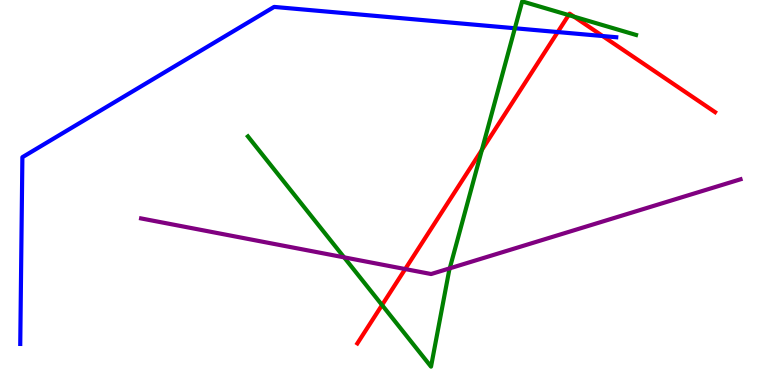[{'lines': ['blue', 'red'], 'intersections': [{'x': 7.2, 'y': 9.17}, {'x': 7.78, 'y': 9.06}]}, {'lines': ['green', 'red'], 'intersections': [{'x': 4.93, 'y': 2.08}, {'x': 6.22, 'y': 6.11}, {'x': 7.34, 'y': 9.61}, {'x': 7.41, 'y': 9.57}]}, {'lines': ['purple', 'red'], 'intersections': [{'x': 5.23, 'y': 3.01}]}, {'lines': ['blue', 'green'], 'intersections': [{'x': 6.64, 'y': 9.27}]}, {'lines': ['blue', 'purple'], 'intersections': []}, {'lines': ['green', 'purple'], 'intersections': [{'x': 4.44, 'y': 3.32}, {'x': 5.8, 'y': 3.03}]}]